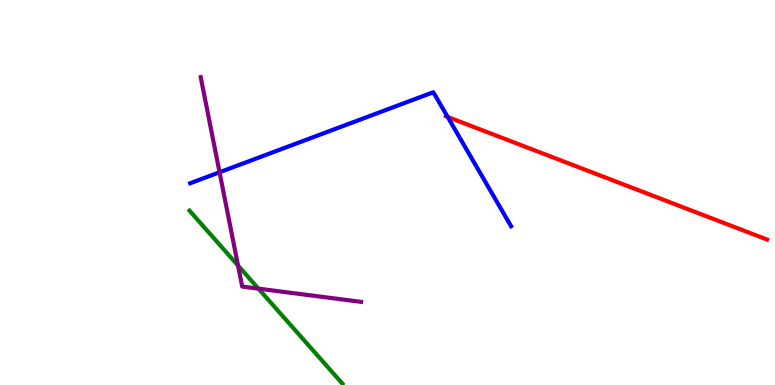[{'lines': ['blue', 'red'], 'intersections': [{'x': 5.78, 'y': 6.96}]}, {'lines': ['green', 'red'], 'intersections': []}, {'lines': ['purple', 'red'], 'intersections': []}, {'lines': ['blue', 'green'], 'intersections': []}, {'lines': ['blue', 'purple'], 'intersections': [{'x': 2.83, 'y': 5.53}]}, {'lines': ['green', 'purple'], 'intersections': [{'x': 3.07, 'y': 3.1}, {'x': 3.33, 'y': 2.5}]}]